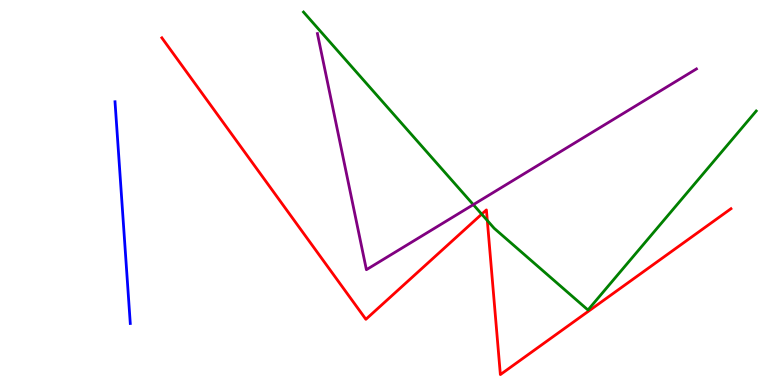[{'lines': ['blue', 'red'], 'intersections': []}, {'lines': ['green', 'red'], 'intersections': [{'x': 6.22, 'y': 4.44}, {'x': 6.29, 'y': 4.27}]}, {'lines': ['purple', 'red'], 'intersections': []}, {'lines': ['blue', 'green'], 'intersections': []}, {'lines': ['blue', 'purple'], 'intersections': []}, {'lines': ['green', 'purple'], 'intersections': [{'x': 6.11, 'y': 4.68}]}]